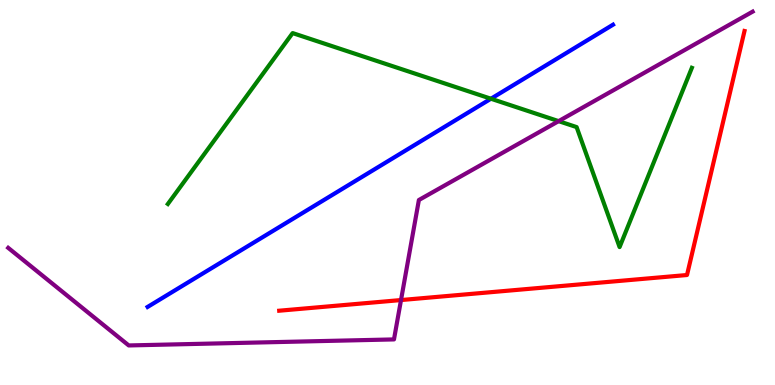[{'lines': ['blue', 'red'], 'intersections': []}, {'lines': ['green', 'red'], 'intersections': []}, {'lines': ['purple', 'red'], 'intersections': [{'x': 5.17, 'y': 2.21}]}, {'lines': ['blue', 'green'], 'intersections': [{'x': 6.33, 'y': 7.44}]}, {'lines': ['blue', 'purple'], 'intersections': []}, {'lines': ['green', 'purple'], 'intersections': [{'x': 7.21, 'y': 6.85}]}]